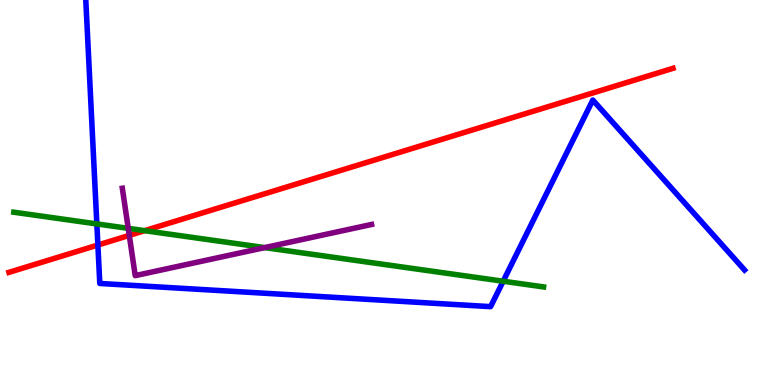[{'lines': ['blue', 'red'], 'intersections': [{'x': 1.26, 'y': 3.64}]}, {'lines': ['green', 'red'], 'intersections': [{'x': 1.87, 'y': 4.01}]}, {'lines': ['purple', 'red'], 'intersections': [{'x': 1.67, 'y': 3.89}]}, {'lines': ['blue', 'green'], 'intersections': [{'x': 1.25, 'y': 4.18}, {'x': 6.49, 'y': 2.7}]}, {'lines': ['blue', 'purple'], 'intersections': []}, {'lines': ['green', 'purple'], 'intersections': [{'x': 1.65, 'y': 4.07}, {'x': 3.42, 'y': 3.57}]}]